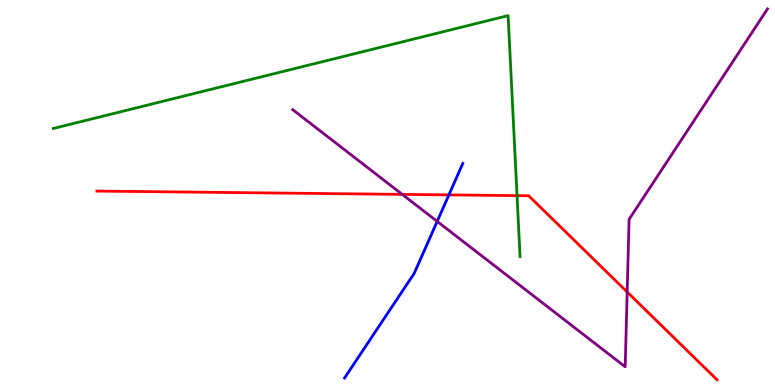[{'lines': ['blue', 'red'], 'intersections': [{'x': 5.79, 'y': 4.94}]}, {'lines': ['green', 'red'], 'intersections': [{'x': 6.67, 'y': 4.92}]}, {'lines': ['purple', 'red'], 'intersections': [{'x': 5.19, 'y': 4.95}, {'x': 8.09, 'y': 2.42}]}, {'lines': ['blue', 'green'], 'intersections': []}, {'lines': ['blue', 'purple'], 'intersections': [{'x': 5.64, 'y': 4.25}]}, {'lines': ['green', 'purple'], 'intersections': []}]